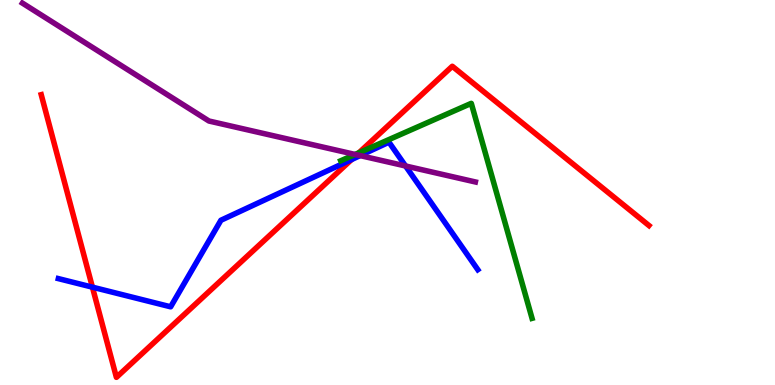[{'lines': ['blue', 'red'], 'intersections': [{'x': 1.19, 'y': 2.54}, {'x': 4.54, 'y': 5.86}]}, {'lines': ['green', 'red'], 'intersections': [{'x': 4.63, 'y': 6.03}]}, {'lines': ['purple', 'red'], 'intersections': [{'x': 4.6, 'y': 5.98}]}, {'lines': ['blue', 'green'], 'intersections': []}, {'lines': ['blue', 'purple'], 'intersections': [{'x': 4.65, 'y': 5.96}, {'x': 5.23, 'y': 5.69}]}, {'lines': ['green', 'purple'], 'intersections': [{'x': 4.58, 'y': 5.99}]}]